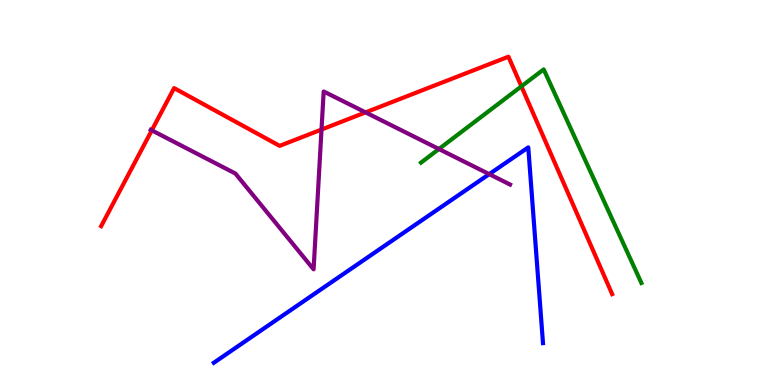[{'lines': ['blue', 'red'], 'intersections': []}, {'lines': ['green', 'red'], 'intersections': [{'x': 6.73, 'y': 7.76}]}, {'lines': ['purple', 'red'], 'intersections': [{'x': 1.96, 'y': 6.61}, {'x': 4.15, 'y': 6.64}, {'x': 4.72, 'y': 7.08}]}, {'lines': ['blue', 'green'], 'intersections': []}, {'lines': ['blue', 'purple'], 'intersections': [{'x': 6.31, 'y': 5.48}]}, {'lines': ['green', 'purple'], 'intersections': [{'x': 5.66, 'y': 6.13}]}]